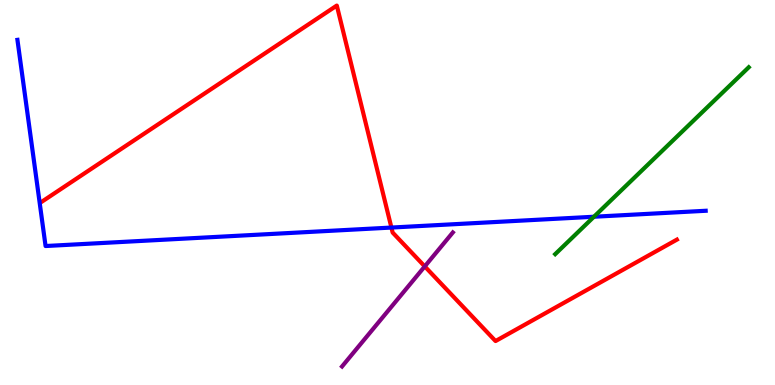[{'lines': ['blue', 'red'], 'intersections': [{'x': 5.05, 'y': 4.09}]}, {'lines': ['green', 'red'], 'intersections': []}, {'lines': ['purple', 'red'], 'intersections': [{'x': 5.48, 'y': 3.08}]}, {'lines': ['blue', 'green'], 'intersections': [{'x': 7.66, 'y': 4.37}]}, {'lines': ['blue', 'purple'], 'intersections': []}, {'lines': ['green', 'purple'], 'intersections': []}]